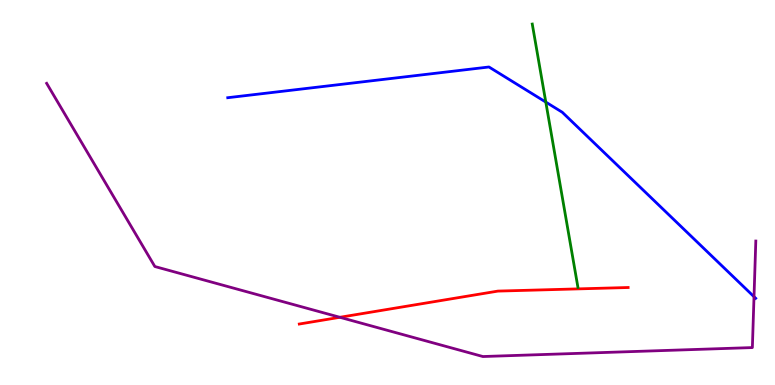[{'lines': ['blue', 'red'], 'intersections': []}, {'lines': ['green', 'red'], 'intersections': []}, {'lines': ['purple', 'red'], 'intersections': [{'x': 4.39, 'y': 1.76}]}, {'lines': ['blue', 'green'], 'intersections': [{'x': 7.04, 'y': 7.35}]}, {'lines': ['blue', 'purple'], 'intersections': [{'x': 9.73, 'y': 2.29}]}, {'lines': ['green', 'purple'], 'intersections': []}]